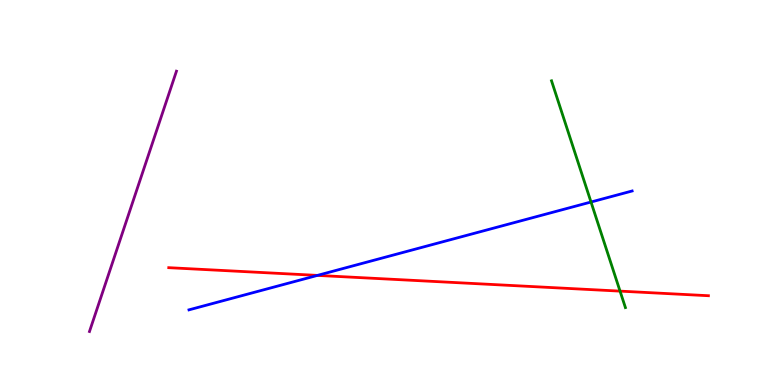[{'lines': ['blue', 'red'], 'intersections': [{'x': 4.1, 'y': 2.85}]}, {'lines': ['green', 'red'], 'intersections': [{'x': 8.0, 'y': 2.44}]}, {'lines': ['purple', 'red'], 'intersections': []}, {'lines': ['blue', 'green'], 'intersections': [{'x': 7.63, 'y': 4.75}]}, {'lines': ['blue', 'purple'], 'intersections': []}, {'lines': ['green', 'purple'], 'intersections': []}]